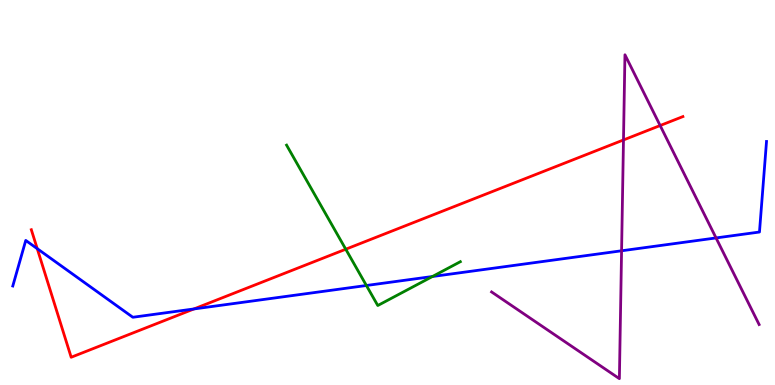[{'lines': ['blue', 'red'], 'intersections': [{'x': 0.48, 'y': 3.54}, {'x': 2.5, 'y': 1.98}]}, {'lines': ['green', 'red'], 'intersections': [{'x': 4.46, 'y': 3.53}]}, {'lines': ['purple', 'red'], 'intersections': [{'x': 8.04, 'y': 6.36}, {'x': 8.52, 'y': 6.74}]}, {'lines': ['blue', 'green'], 'intersections': [{'x': 4.73, 'y': 2.58}, {'x': 5.58, 'y': 2.82}]}, {'lines': ['blue', 'purple'], 'intersections': [{'x': 8.02, 'y': 3.49}, {'x': 9.24, 'y': 3.82}]}, {'lines': ['green', 'purple'], 'intersections': []}]